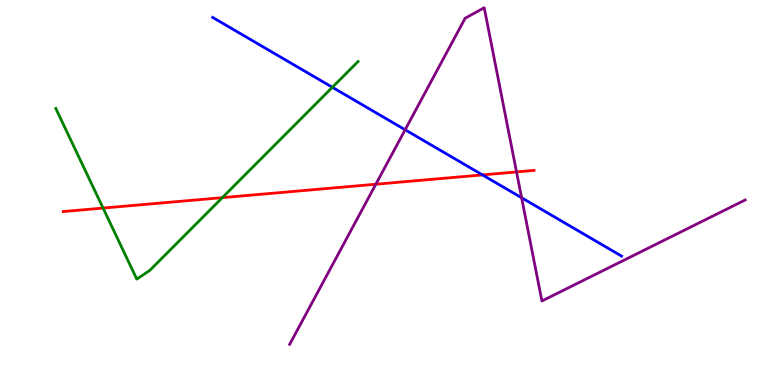[{'lines': ['blue', 'red'], 'intersections': [{'x': 6.23, 'y': 5.46}]}, {'lines': ['green', 'red'], 'intersections': [{'x': 1.33, 'y': 4.6}, {'x': 2.87, 'y': 4.87}]}, {'lines': ['purple', 'red'], 'intersections': [{'x': 4.85, 'y': 5.21}, {'x': 6.66, 'y': 5.53}]}, {'lines': ['blue', 'green'], 'intersections': [{'x': 4.29, 'y': 7.73}]}, {'lines': ['blue', 'purple'], 'intersections': [{'x': 5.23, 'y': 6.63}, {'x': 6.73, 'y': 4.86}]}, {'lines': ['green', 'purple'], 'intersections': []}]